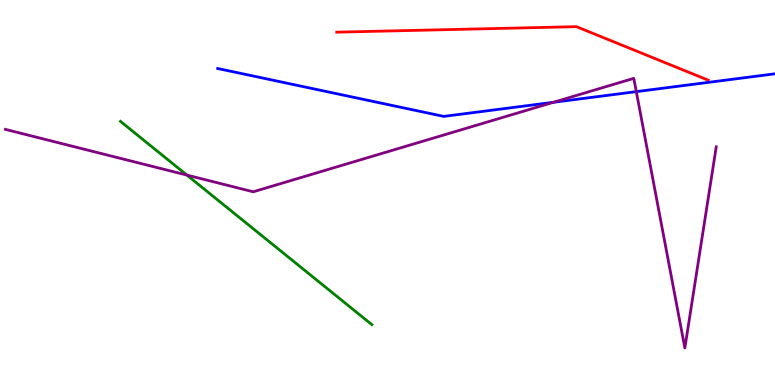[{'lines': ['blue', 'red'], 'intersections': []}, {'lines': ['green', 'red'], 'intersections': []}, {'lines': ['purple', 'red'], 'intersections': []}, {'lines': ['blue', 'green'], 'intersections': []}, {'lines': ['blue', 'purple'], 'intersections': [{'x': 7.14, 'y': 7.34}, {'x': 8.21, 'y': 7.62}]}, {'lines': ['green', 'purple'], 'intersections': [{'x': 2.41, 'y': 5.45}]}]